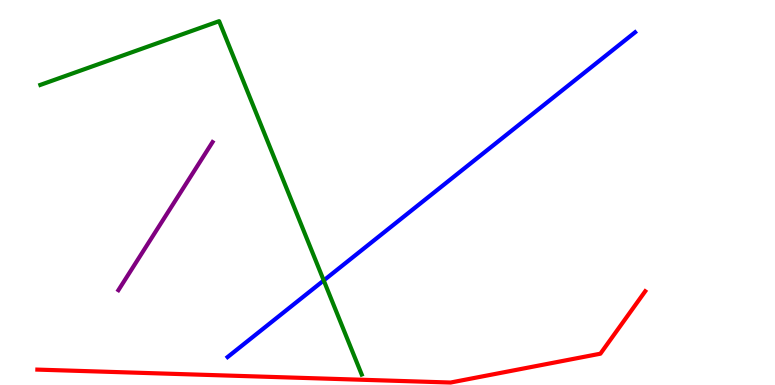[{'lines': ['blue', 'red'], 'intersections': []}, {'lines': ['green', 'red'], 'intersections': []}, {'lines': ['purple', 'red'], 'intersections': []}, {'lines': ['blue', 'green'], 'intersections': [{'x': 4.18, 'y': 2.72}]}, {'lines': ['blue', 'purple'], 'intersections': []}, {'lines': ['green', 'purple'], 'intersections': []}]